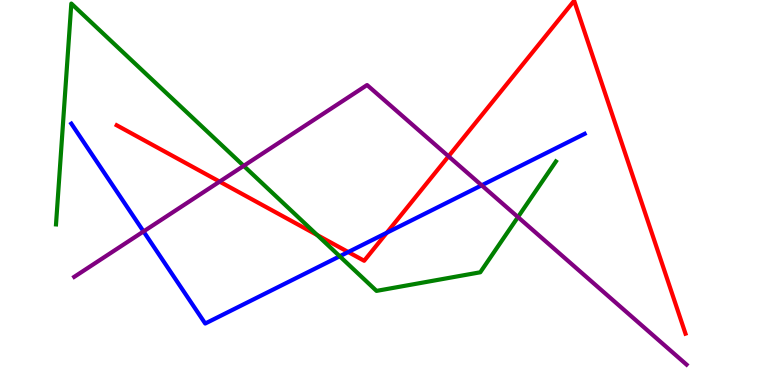[{'lines': ['blue', 'red'], 'intersections': [{'x': 4.49, 'y': 3.45}, {'x': 4.99, 'y': 3.95}]}, {'lines': ['green', 'red'], 'intersections': [{'x': 4.09, 'y': 3.89}]}, {'lines': ['purple', 'red'], 'intersections': [{'x': 2.83, 'y': 5.28}, {'x': 5.79, 'y': 5.94}]}, {'lines': ['blue', 'green'], 'intersections': [{'x': 4.38, 'y': 3.34}]}, {'lines': ['blue', 'purple'], 'intersections': [{'x': 1.85, 'y': 3.99}, {'x': 6.22, 'y': 5.19}]}, {'lines': ['green', 'purple'], 'intersections': [{'x': 3.14, 'y': 5.69}, {'x': 6.68, 'y': 4.36}]}]